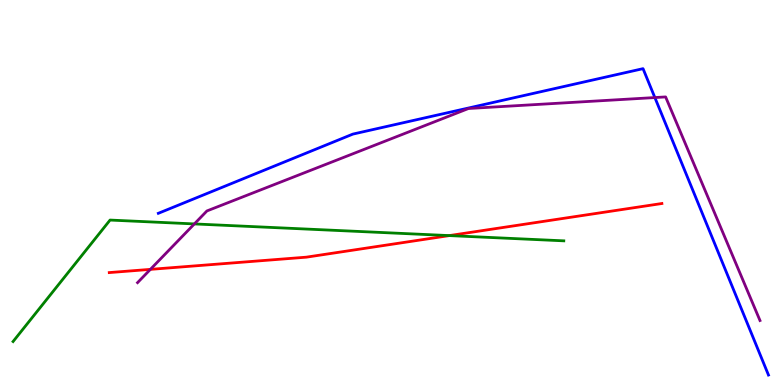[{'lines': ['blue', 'red'], 'intersections': []}, {'lines': ['green', 'red'], 'intersections': [{'x': 5.8, 'y': 3.88}]}, {'lines': ['purple', 'red'], 'intersections': [{'x': 1.94, 'y': 3.0}]}, {'lines': ['blue', 'green'], 'intersections': []}, {'lines': ['blue', 'purple'], 'intersections': [{'x': 8.45, 'y': 7.47}]}, {'lines': ['green', 'purple'], 'intersections': [{'x': 2.51, 'y': 4.18}]}]